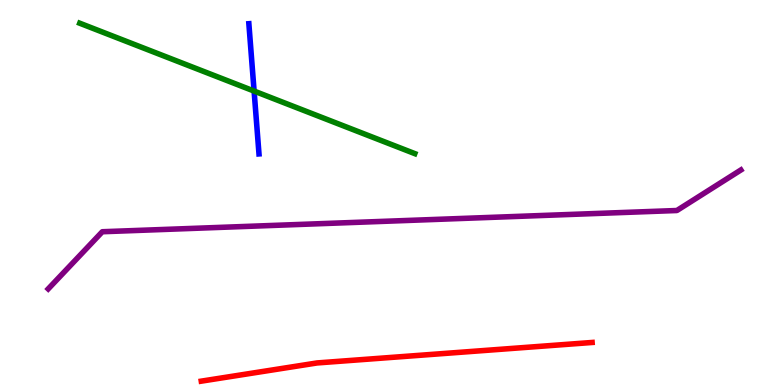[{'lines': ['blue', 'red'], 'intersections': []}, {'lines': ['green', 'red'], 'intersections': []}, {'lines': ['purple', 'red'], 'intersections': []}, {'lines': ['blue', 'green'], 'intersections': [{'x': 3.28, 'y': 7.63}]}, {'lines': ['blue', 'purple'], 'intersections': []}, {'lines': ['green', 'purple'], 'intersections': []}]